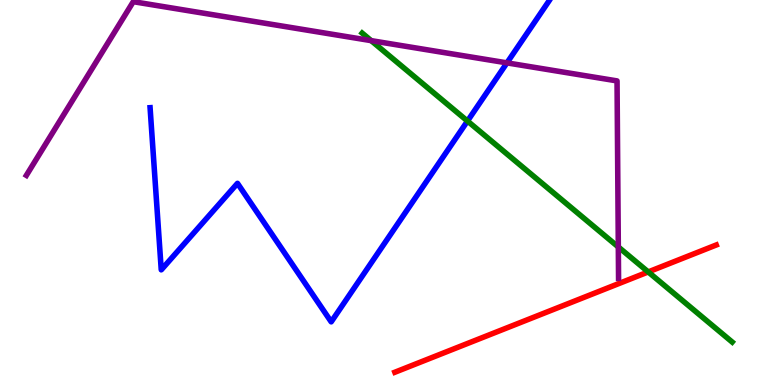[{'lines': ['blue', 'red'], 'intersections': []}, {'lines': ['green', 'red'], 'intersections': [{'x': 8.36, 'y': 2.94}]}, {'lines': ['purple', 'red'], 'intersections': []}, {'lines': ['blue', 'green'], 'intersections': [{'x': 6.03, 'y': 6.86}]}, {'lines': ['blue', 'purple'], 'intersections': [{'x': 6.54, 'y': 8.37}]}, {'lines': ['green', 'purple'], 'intersections': [{'x': 4.79, 'y': 8.94}, {'x': 7.98, 'y': 3.59}]}]